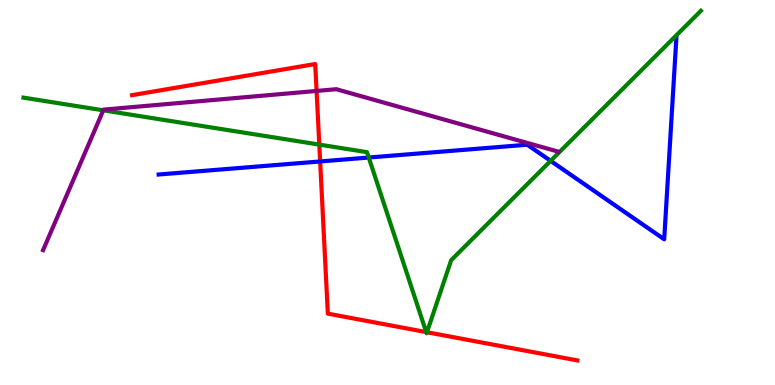[{'lines': ['blue', 'red'], 'intersections': [{'x': 4.13, 'y': 5.81}]}, {'lines': ['green', 'red'], 'intersections': [{'x': 4.12, 'y': 6.24}, {'x': 5.5, 'y': 1.37}, {'x': 5.51, 'y': 1.37}]}, {'lines': ['purple', 'red'], 'intersections': [{'x': 4.08, 'y': 7.64}]}, {'lines': ['blue', 'green'], 'intersections': [{'x': 4.76, 'y': 5.91}, {'x': 7.1, 'y': 5.82}]}, {'lines': ['blue', 'purple'], 'intersections': []}, {'lines': ['green', 'purple'], 'intersections': [{'x': 1.33, 'y': 7.13}]}]